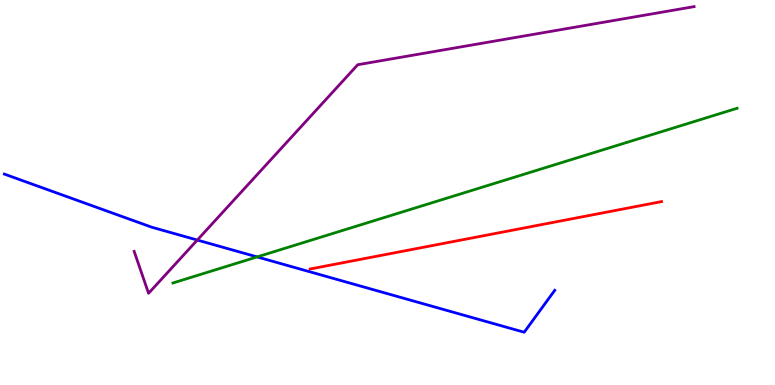[{'lines': ['blue', 'red'], 'intersections': []}, {'lines': ['green', 'red'], 'intersections': []}, {'lines': ['purple', 'red'], 'intersections': []}, {'lines': ['blue', 'green'], 'intersections': [{'x': 3.32, 'y': 3.33}]}, {'lines': ['blue', 'purple'], 'intersections': [{'x': 2.55, 'y': 3.76}]}, {'lines': ['green', 'purple'], 'intersections': []}]